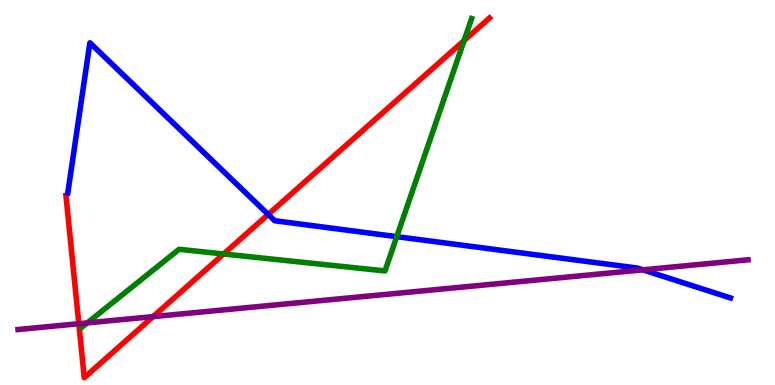[{'lines': ['blue', 'red'], 'intersections': [{'x': 3.46, 'y': 4.43}]}, {'lines': ['green', 'red'], 'intersections': [{'x': 2.89, 'y': 3.4}, {'x': 5.99, 'y': 8.95}]}, {'lines': ['purple', 'red'], 'intersections': [{'x': 1.02, 'y': 1.59}, {'x': 1.97, 'y': 1.78}]}, {'lines': ['blue', 'green'], 'intersections': [{'x': 5.12, 'y': 3.85}]}, {'lines': ['blue', 'purple'], 'intersections': [{'x': 8.3, 'y': 2.99}]}, {'lines': ['green', 'purple'], 'intersections': [{'x': 1.13, 'y': 1.61}]}]